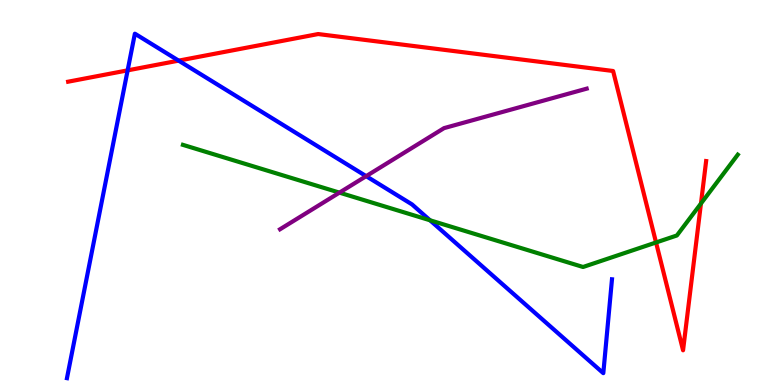[{'lines': ['blue', 'red'], 'intersections': [{'x': 1.65, 'y': 8.17}, {'x': 2.31, 'y': 8.43}]}, {'lines': ['green', 'red'], 'intersections': [{'x': 8.47, 'y': 3.7}, {'x': 9.04, 'y': 4.71}]}, {'lines': ['purple', 'red'], 'intersections': []}, {'lines': ['blue', 'green'], 'intersections': [{'x': 5.55, 'y': 4.28}]}, {'lines': ['blue', 'purple'], 'intersections': [{'x': 4.72, 'y': 5.42}]}, {'lines': ['green', 'purple'], 'intersections': [{'x': 4.38, 'y': 5.0}]}]